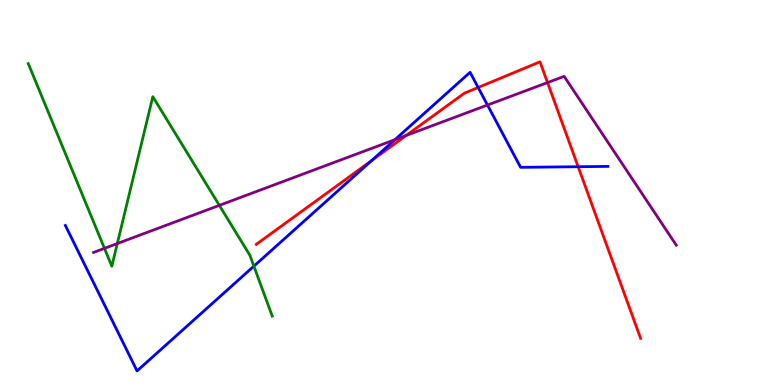[{'lines': ['blue', 'red'], 'intersections': [{'x': 4.8, 'y': 5.83}, {'x': 6.17, 'y': 7.73}, {'x': 7.46, 'y': 5.67}]}, {'lines': ['green', 'red'], 'intersections': []}, {'lines': ['purple', 'red'], 'intersections': [{'x': 5.24, 'y': 6.48}, {'x': 7.06, 'y': 7.86}]}, {'lines': ['blue', 'green'], 'intersections': [{'x': 3.28, 'y': 3.09}]}, {'lines': ['blue', 'purple'], 'intersections': [{'x': 5.1, 'y': 6.37}, {'x': 6.29, 'y': 7.27}]}, {'lines': ['green', 'purple'], 'intersections': [{'x': 1.35, 'y': 3.55}, {'x': 1.51, 'y': 3.67}, {'x': 2.83, 'y': 4.67}]}]